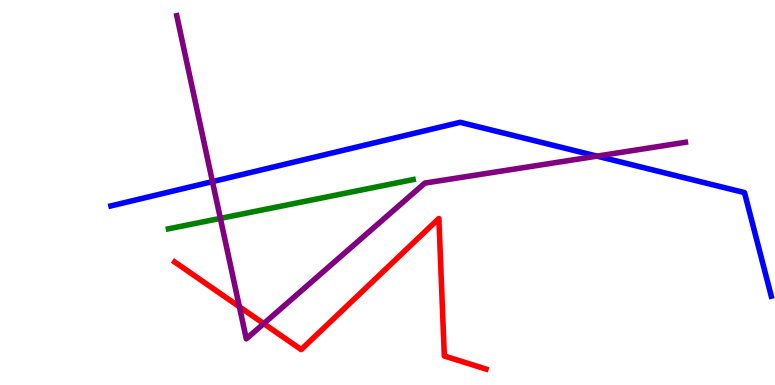[{'lines': ['blue', 'red'], 'intersections': []}, {'lines': ['green', 'red'], 'intersections': []}, {'lines': ['purple', 'red'], 'intersections': [{'x': 3.09, 'y': 2.03}, {'x': 3.4, 'y': 1.59}]}, {'lines': ['blue', 'green'], 'intersections': []}, {'lines': ['blue', 'purple'], 'intersections': [{'x': 2.74, 'y': 5.28}, {'x': 7.7, 'y': 5.94}]}, {'lines': ['green', 'purple'], 'intersections': [{'x': 2.84, 'y': 4.33}]}]